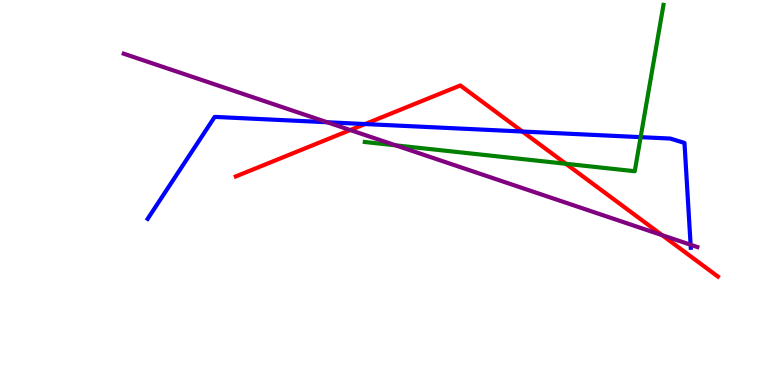[{'lines': ['blue', 'red'], 'intersections': [{'x': 4.71, 'y': 6.78}, {'x': 6.74, 'y': 6.58}]}, {'lines': ['green', 'red'], 'intersections': [{'x': 7.3, 'y': 5.75}]}, {'lines': ['purple', 'red'], 'intersections': [{'x': 4.52, 'y': 6.62}, {'x': 8.54, 'y': 3.89}]}, {'lines': ['blue', 'green'], 'intersections': [{'x': 8.27, 'y': 6.44}]}, {'lines': ['blue', 'purple'], 'intersections': [{'x': 4.22, 'y': 6.83}, {'x': 8.91, 'y': 3.64}]}, {'lines': ['green', 'purple'], 'intersections': [{'x': 5.11, 'y': 6.22}]}]